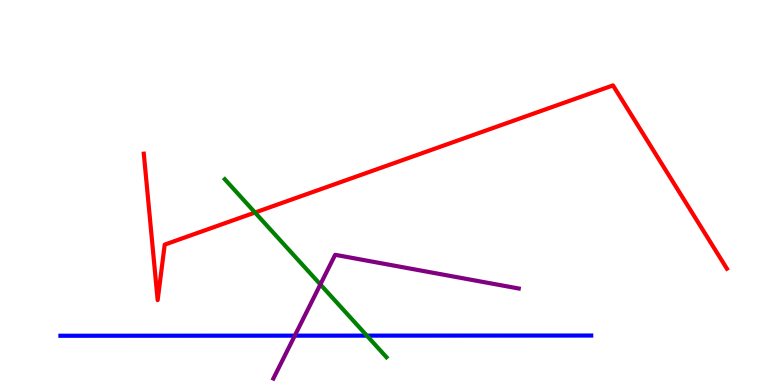[{'lines': ['blue', 'red'], 'intersections': []}, {'lines': ['green', 'red'], 'intersections': [{'x': 3.29, 'y': 4.48}]}, {'lines': ['purple', 'red'], 'intersections': []}, {'lines': ['blue', 'green'], 'intersections': [{'x': 4.73, 'y': 1.28}]}, {'lines': ['blue', 'purple'], 'intersections': [{'x': 3.8, 'y': 1.28}]}, {'lines': ['green', 'purple'], 'intersections': [{'x': 4.13, 'y': 2.61}]}]